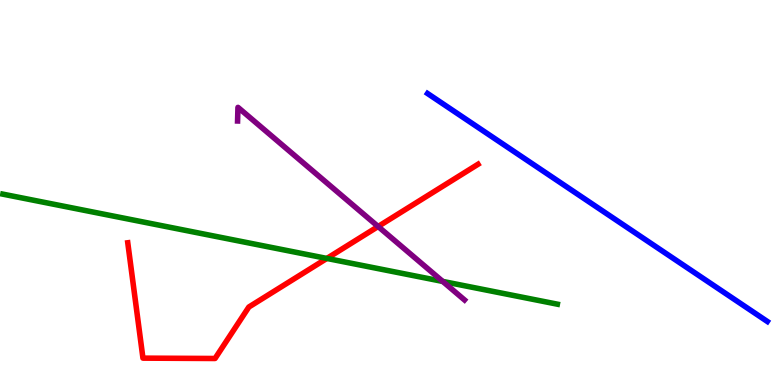[{'lines': ['blue', 'red'], 'intersections': []}, {'lines': ['green', 'red'], 'intersections': [{'x': 4.22, 'y': 3.29}]}, {'lines': ['purple', 'red'], 'intersections': [{'x': 4.88, 'y': 4.12}]}, {'lines': ['blue', 'green'], 'intersections': []}, {'lines': ['blue', 'purple'], 'intersections': []}, {'lines': ['green', 'purple'], 'intersections': [{'x': 5.71, 'y': 2.69}]}]